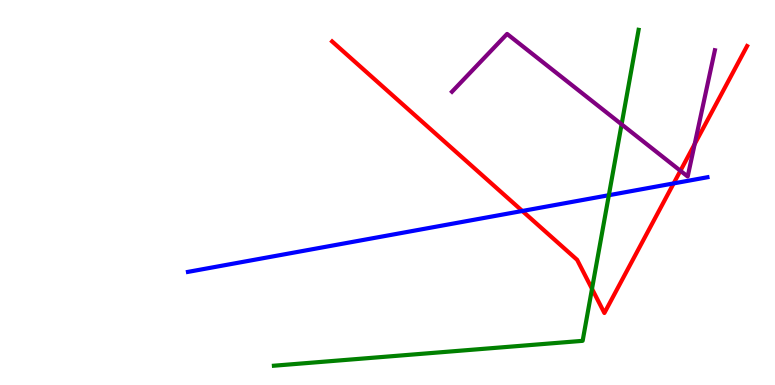[{'lines': ['blue', 'red'], 'intersections': [{'x': 6.74, 'y': 4.52}, {'x': 8.69, 'y': 5.24}]}, {'lines': ['green', 'red'], 'intersections': [{'x': 7.64, 'y': 2.5}]}, {'lines': ['purple', 'red'], 'intersections': [{'x': 8.78, 'y': 5.56}, {'x': 8.96, 'y': 6.26}]}, {'lines': ['blue', 'green'], 'intersections': [{'x': 7.86, 'y': 4.93}]}, {'lines': ['blue', 'purple'], 'intersections': []}, {'lines': ['green', 'purple'], 'intersections': [{'x': 8.02, 'y': 6.77}]}]